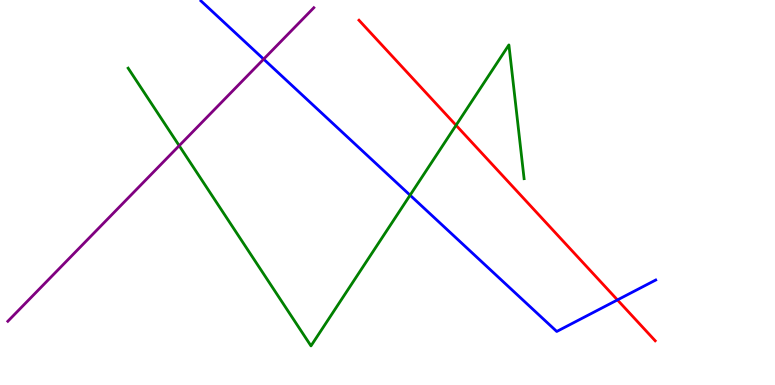[{'lines': ['blue', 'red'], 'intersections': [{'x': 7.97, 'y': 2.21}]}, {'lines': ['green', 'red'], 'intersections': [{'x': 5.88, 'y': 6.75}]}, {'lines': ['purple', 'red'], 'intersections': []}, {'lines': ['blue', 'green'], 'intersections': [{'x': 5.29, 'y': 4.93}]}, {'lines': ['blue', 'purple'], 'intersections': [{'x': 3.4, 'y': 8.46}]}, {'lines': ['green', 'purple'], 'intersections': [{'x': 2.31, 'y': 6.22}]}]